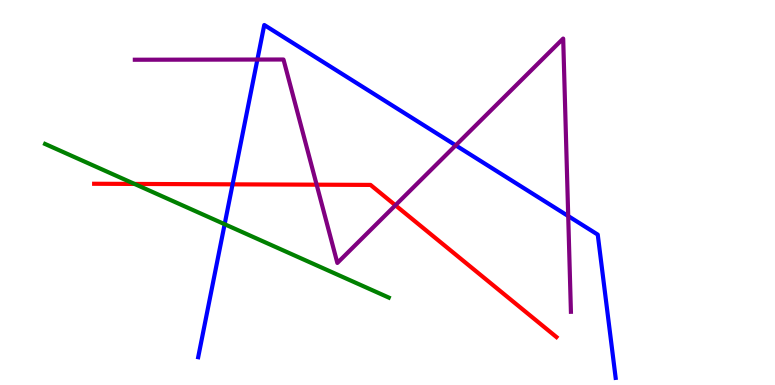[{'lines': ['blue', 'red'], 'intersections': [{'x': 3.0, 'y': 5.21}]}, {'lines': ['green', 'red'], 'intersections': [{'x': 1.74, 'y': 5.22}]}, {'lines': ['purple', 'red'], 'intersections': [{'x': 4.09, 'y': 5.2}, {'x': 5.1, 'y': 4.67}]}, {'lines': ['blue', 'green'], 'intersections': [{'x': 2.9, 'y': 4.18}]}, {'lines': ['blue', 'purple'], 'intersections': [{'x': 3.32, 'y': 8.45}, {'x': 5.88, 'y': 6.22}, {'x': 7.33, 'y': 4.39}]}, {'lines': ['green', 'purple'], 'intersections': []}]